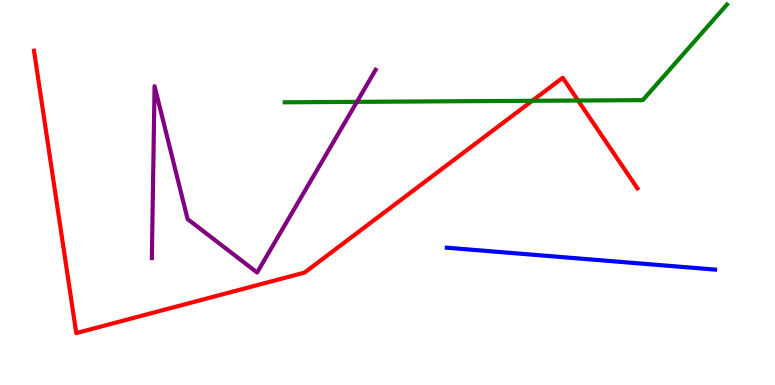[{'lines': ['blue', 'red'], 'intersections': []}, {'lines': ['green', 'red'], 'intersections': [{'x': 6.87, 'y': 7.38}, {'x': 7.46, 'y': 7.39}]}, {'lines': ['purple', 'red'], 'intersections': []}, {'lines': ['blue', 'green'], 'intersections': []}, {'lines': ['blue', 'purple'], 'intersections': []}, {'lines': ['green', 'purple'], 'intersections': [{'x': 4.61, 'y': 7.35}]}]